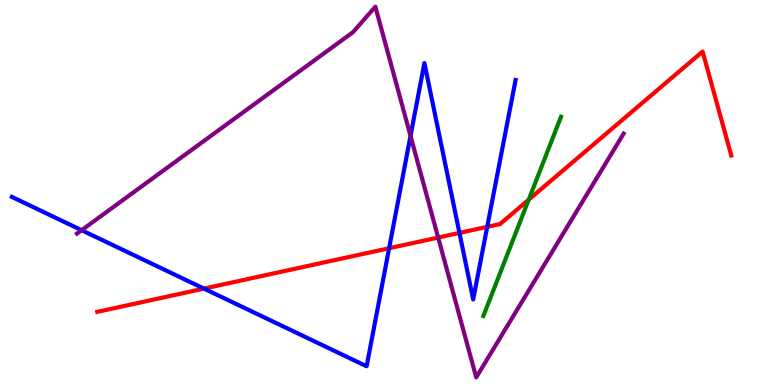[{'lines': ['blue', 'red'], 'intersections': [{'x': 2.63, 'y': 2.5}, {'x': 5.02, 'y': 3.55}, {'x': 5.93, 'y': 3.95}, {'x': 6.29, 'y': 4.11}]}, {'lines': ['green', 'red'], 'intersections': [{'x': 6.82, 'y': 4.81}]}, {'lines': ['purple', 'red'], 'intersections': [{'x': 5.65, 'y': 3.83}]}, {'lines': ['blue', 'green'], 'intersections': []}, {'lines': ['blue', 'purple'], 'intersections': [{'x': 1.05, 'y': 4.02}, {'x': 5.3, 'y': 6.47}]}, {'lines': ['green', 'purple'], 'intersections': []}]